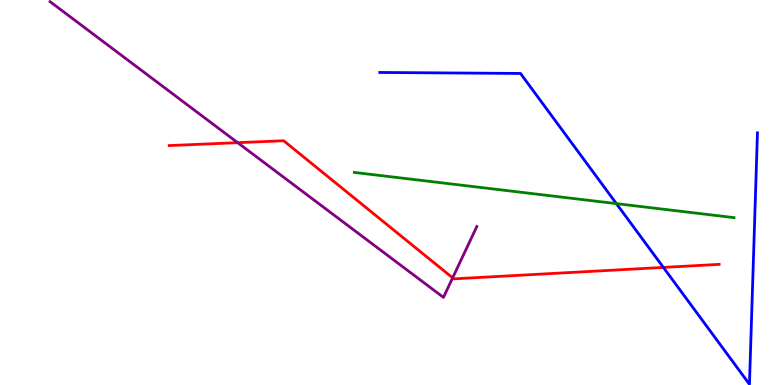[{'lines': ['blue', 'red'], 'intersections': [{'x': 8.56, 'y': 3.05}]}, {'lines': ['green', 'red'], 'intersections': []}, {'lines': ['purple', 'red'], 'intersections': [{'x': 3.07, 'y': 6.29}, {'x': 5.84, 'y': 2.78}]}, {'lines': ['blue', 'green'], 'intersections': [{'x': 7.95, 'y': 4.71}]}, {'lines': ['blue', 'purple'], 'intersections': []}, {'lines': ['green', 'purple'], 'intersections': []}]